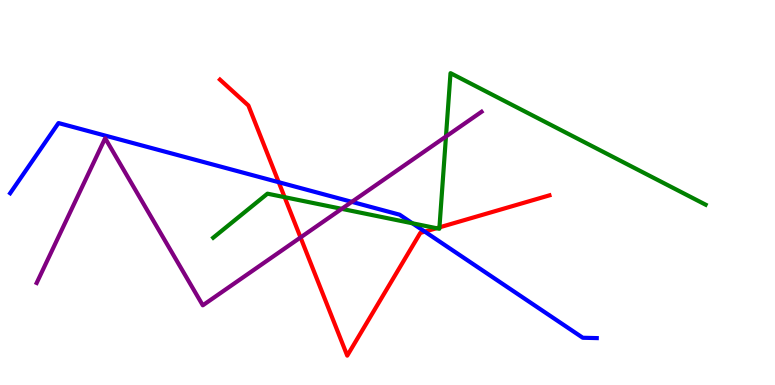[{'lines': ['blue', 'red'], 'intersections': [{'x': 3.6, 'y': 5.27}, {'x': 5.48, 'y': 3.98}]}, {'lines': ['green', 'red'], 'intersections': [{'x': 3.67, 'y': 4.88}, {'x': 5.63, 'y': 4.07}, {'x': 5.67, 'y': 4.09}]}, {'lines': ['purple', 'red'], 'intersections': [{'x': 3.88, 'y': 3.83}]}, {'lines': ['blue', 'green'], 'intersections': [{'x': 5.32, 'y': 4.2}]}, {'lines': ['blue', 'purple'], 'intersections': [{'x': 4.54, 'y': 4.76}]}, {'lines': ['green', 'purple'], 'intersections': [{'x': 4.41, 'y': 4.58}, {'x': 5.75, 'y': 6.45}]}]